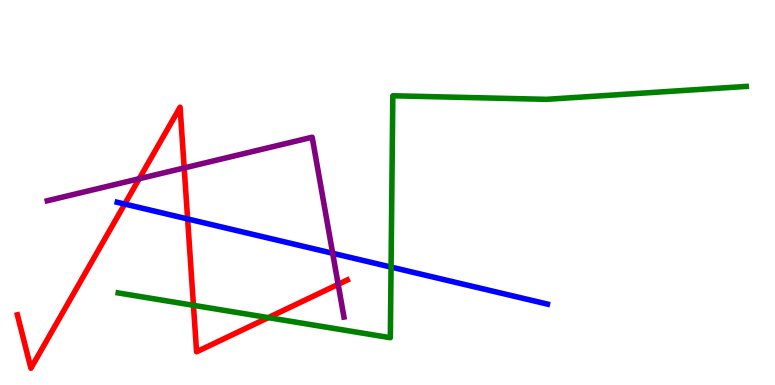[{'lines': ['blue', 'red'], 'intersections': [{'x': 1.61, 'y': 4.7}, {'x': 2.42, 'y': 4.31}]}, {'lines': ['green', 'red'], 'intersections': [{'x': 2.5, 'y': 2.07}, {'x': 3.46, 'y': 1.75}]}, {'lines': ['purple', 'red'], 'intersections': [{'x': 1.8, 'y': 5.36}, {'x': 2.38, 'y': 5.64}, {'x': 4.36, 'y': 2.61}]}, {'lines': ['blue', 'green'], 'intersections': [{'x': 5.05, 'y': 3.06}]}, {'lines': ['blue', 'purple'], 'intersections': [{'x': 4.29, 'y': 3.42}]}, {'lines': ['green', 'purple'], 'intersections': []}]